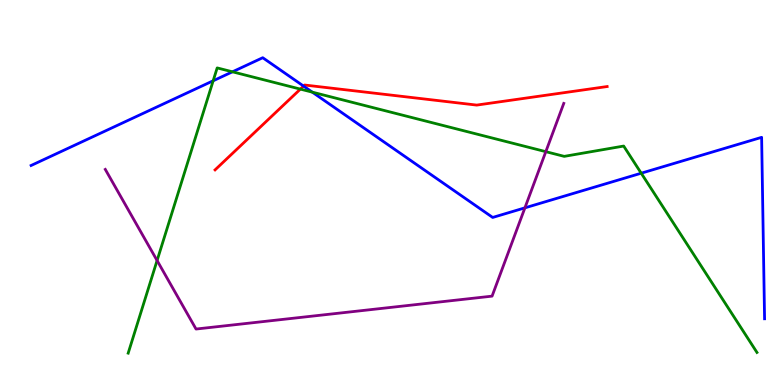[{'lines': ['blue', 'red'], 'intersections': [{'x': 3.92, 'y': 7.76}]}, {'lines': ['green', 'red'], 'intersections': [{'x': 3.88, 'y': 7.69}]}, {'lines': ['purple', 'red'], 'intersections': []}, {'lines': ['blue', 'green'], 'intersections': [{'x': 2.75, 'y': 7.9}, {'x': 3.0, 'y': 8.13}, {'x': 4.03, 'y': 7.61}, {'x': 8.27, 'y': 5.5}]}, {'lines': ['blue', 'purple'], 'intersections': [{'x': 6.77, 'y': 4.6}]}, {'lines': ['green', 'purple'], 'intersections': [{'x': 2.03, 'y': 3.23}, {'x': 7.04, 'y': 6.06}]}]